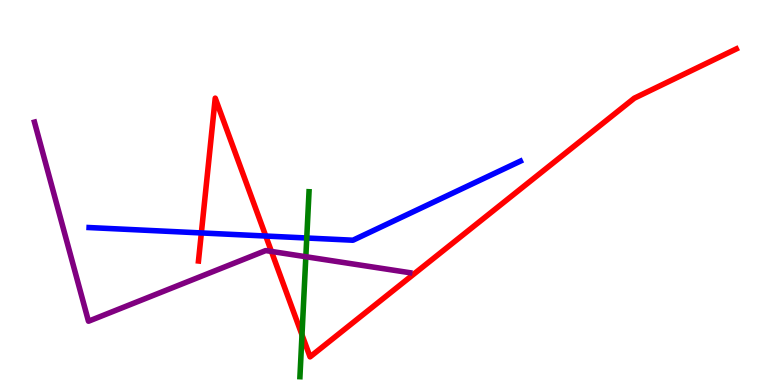[{'lines': ['blue', 'red'], 'intersections': [{'x': 2.6, 'y': 3.95}, {'x': 3.43, 'y': 3.87}]}, {'lines': ['green', 'red'], 'intersections': [{'x': 3.9, 'y': 1.3}]}, {'lines': ['purple', 'red'], 'intersections': [{'x': 3.5, 'y': 3.47}]}, {'lines': ['blue', 'green'], 'intersections': [{'x': 3.96, 'y': 3.82}]}, {'lines': ['blue', 'purple'], 'intersections': []}, {'lines': ['green', 'purple'], 'intersections': [{'x': 3.95, 'y': 3.33}]}]